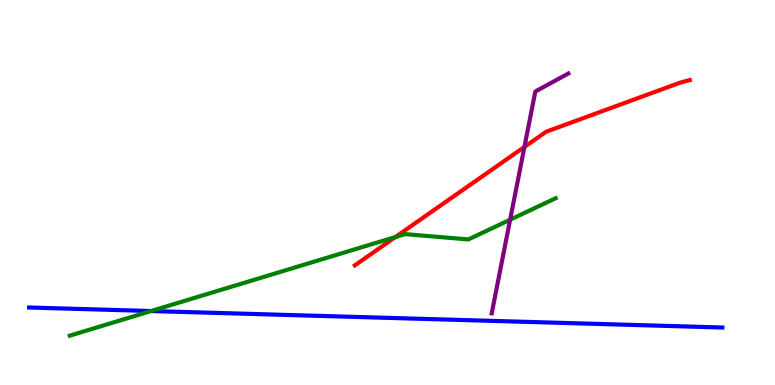[{'lines': ['blue', 'red'], 'intersections': []}, {'lines': ['green', 'red'], 'intersections': [{'x': 5.1, 'y': 3.84}]}, {'lines': ['purple', 'red'], 'intersections': [{'x': 6.77, 'y': 6.18}]}, {'lines': ['blue', 'green'], 'intersections': [{'x': 1.95, 'y': 1.92}]}, {'lines': ['blue', 'purple'], 'intersections': []}, {'lines': ['green', 'purple'], 'intersections': [{'x': 6.58, 'y': 4.29}]}]